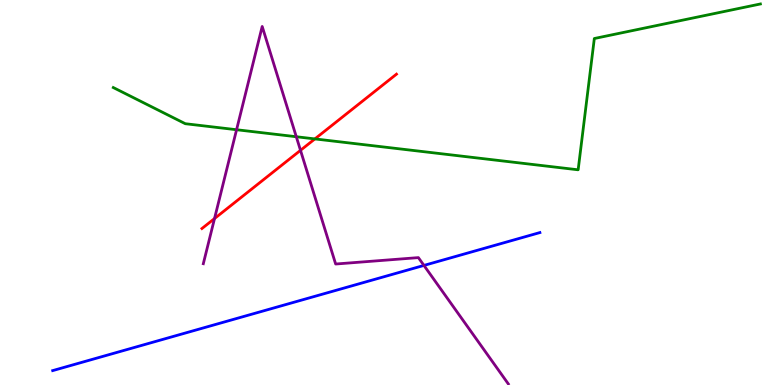[{'lines': ['blue', 'red'], 'intersections': []}, {'lines': ['green', 'red'], 'intersections': [{'x': 4.06, 'y': 6.39}]}, {'lines': ['purple', 'red'], 'intersections': [{'x': 2.77, 'y': 4.32}, {'x': 3.88, 'y': 6.1}]}, {'lines': ['blue', 'green'], 'intersections': []}, {'lines': ['blue', 'purple'], 'intersections': [{'x': 5.47, 'y': 3.11}]}, {'lines': ['green', 'purple'], 'intersections': [{'x': 3.05, 'y': 6.63}, {'x': 3.82, 'y': 6.45}]}]